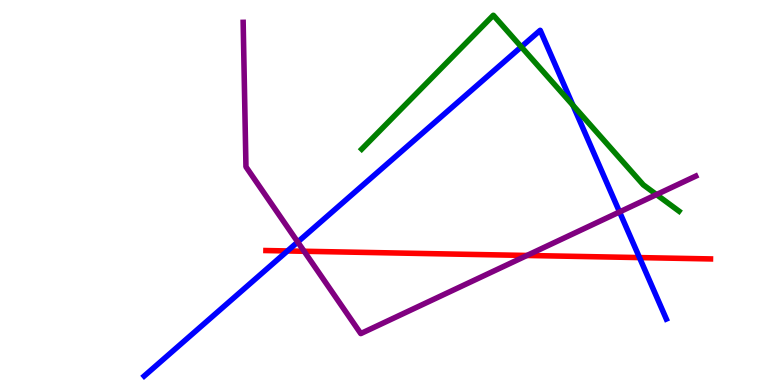[{'lines': ['blue', 'red'], 'intersections': [{'x': 3.71, 'y': 3.48}, {'x': 8.25, 'y': 3.31}]}, {'lines': ['green', 'red'], 'intersections': []}, {'lines': ['purple', 'red'], 'intersections': [{'x': 3.92, 'y': 3.47}, {'x': 6.8, 'y': 3.36}]}, {'lines': ['blue', 'green'], 'intersections': [{'x': 6.73, 'y': 8.78}, {'x': 7.39, 'y': 7.26}]}, {'lines': ['blue', 'purple'], 'intersections': [{'x': 3.84, 'y': 3.71}, {'x': 7.99, 'y': 4.49}]}, {'lines': ['green', 'purple'], 'intersections': [{'x': 8.47, 'y': 4.95}]}]